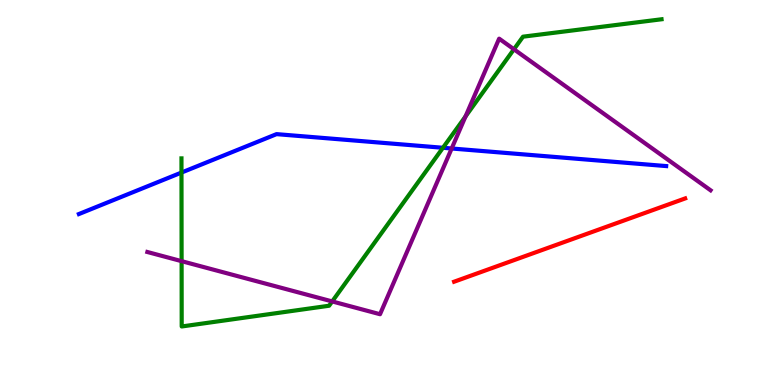[{'lines': ['blue', 'red'], 'intersections': []}, {'lines': ['green', 'red'], 'intersections': []}, {'lines': ['purple', 'red'], 'intersections': []}, {'lines': ['blue', 'green'], 'intersections': [{'x': 2.34, 'y': 5.52}, {'x': 5.72, 'y': 6.16}]}, {'lines': ['blue', 'purple'], 'intersections': [{'x': 5.83, 'y': 6.14}]}, {'lines': ['green', 'purple'], 'intersections': [{'x': 2.34, 'y': 3.22}, {'x': 4.29, 'y': 2.17}, {'x': 6.01, 'y': 6.97}, {'x': 6.63, 'y': 8.72}]}]